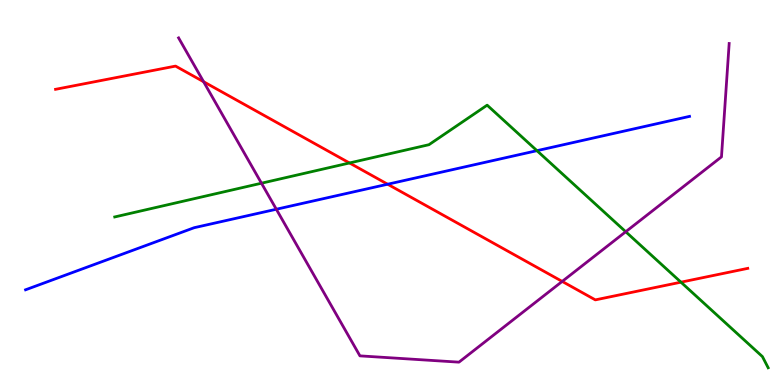[{'lines': ['blue', 'red'], 'intersections': [{'x': 5.0, 'y': 5.21}]}, {'lines': ['green', 'red'], 'intersections': [{'x': 4.51, 'y': 5.77}, {'x': 8.79, 'y': 2.67}]}, {'lines': ['purple', 'red'], 'intersections': [{'x': 2.63, 'y': 7.88}, {'x': 7.25, 'y': 2.69}]}, {'lines': ['blue', 'green'], 'intersections': [{'x': 6.93, 'y': 6.09}]}, {'lines': ['blue', 'purple'], 'intersections': [{'x': 3.57, 'y': 4.57}]}, {'lines': ['green', 'purple'], 'intersections': [{'x': 3.37, 'y': 5.24}, {'x': 8.07, 'y': 3.98}]}]